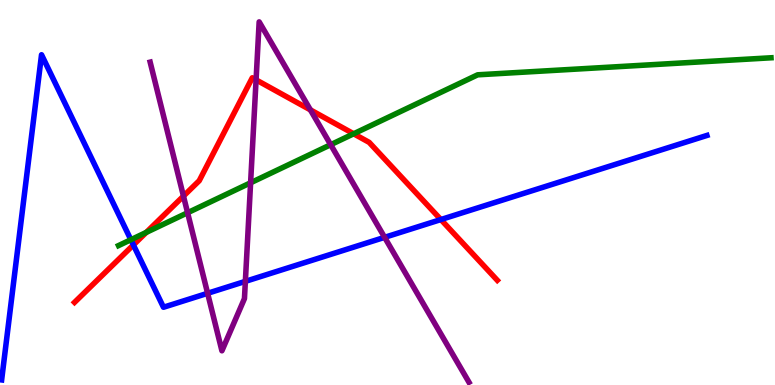[{'lines': ['blue', 'red'], 'intersections': [{'x': 1.72, 'y': 3.64}, {'x': 5.69, 'y': 4.3}]}, {'lines': ['green', 'red'], 'intersections': [{'x': 1.89, 'y': 3.96}, {'x': 4.56, 'y': 6.53}]}, {'lines': ['purple', 'red'], 'intersections': [{'x': 2.37, 'y': 4.91}, {'x': 3.3, 'y': 7.93}, {'x': 4.01, 'y': 7.15}]}, {'lines': ['blue', 'green'], 'intersections': [{'x': 1.69, 'y': 3.77}]}, {'lines': ['blue', 'purple'], 'intersections': [{'x': 2.68, 'y': 2.38}, {'x': 3.17, 'y': 2.69}, {'x': 4.96, 'y': 3.84}]}, {'lines': ['green', 'purple'], 'intersections': [{'x': 2.42, 'y': 4.47}, {'x': 3.23, 'y': 5.25}, {'x': 4.27, 'y': 6.24}]}]